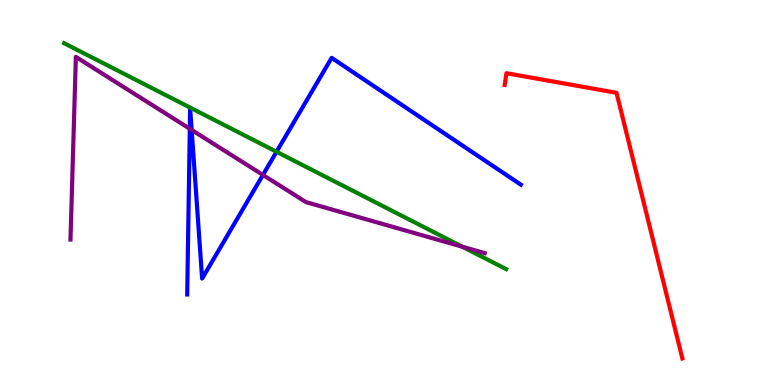[{'lines': ['blue', 'red'], 'intersections': []}, {'lines': ['green', 'red'], 'intersections': []}, {'lines': ['purple', 'red'], 'intersections': []}, {'lines': ['blue', 'green'], 'intersections': [{'x': 3.57, 'y': 6.06}]}, {'lines': ['blue', 'purple'], 'intersections': [{'x': 2.45, 'y': 6.65}, {'x': 2.47, 'y': 6.62}, {'x': 3.39, 'y': 5.46}]}, {'lines': ['green', 'purple'], 'intersections': [{'x': 5.97, 'y': 3.59}]}]